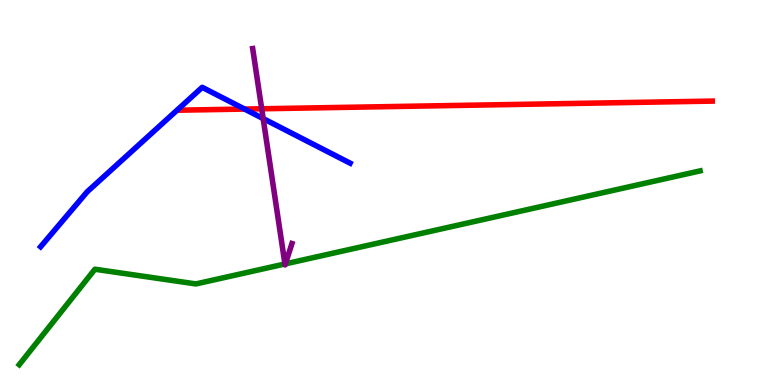[{'lines': ['blue', 'red'], 'intersections': [{'x': 3.16, 'y': 7.17}]}, {'lines': ['green', 'red'], 'intersections': []}, {'lines': ['purple', 'red'], 'intersections': [{'x': 3.38, 'y': 7.17}]}, {'lines': ['blue', 'green'], 'intersections': []}, {'lines': ['blue', 'purple'], 'intersections': [{'x': 3.4, 'y': 6.92}]}, {'lines': ['green', 'purple'], 'intersections': [{'x': 3.68, 'y': 3.14}, {'x': 3.68, 'y': 3.15}]}]